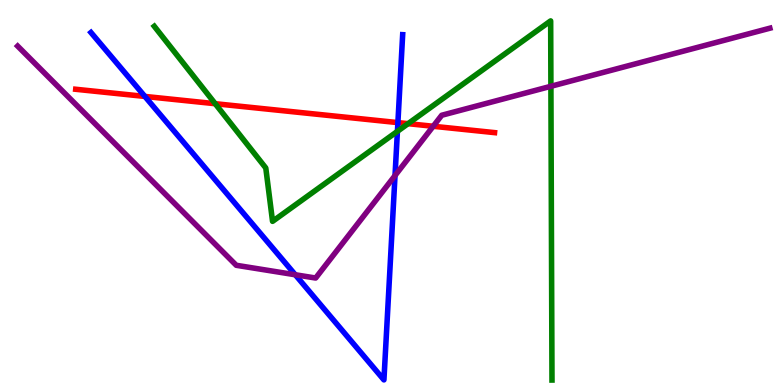[{'lines': ['blue', 'red'], 'intersections': [{'x': 1.87, 'y': 7.5}, {'x': 5.13, 'y': 6.82}]}, {'lines': ['green', 'red'], 'intersections': [{'x': 2.78, 'y': 7.31}, {'x': 5.27, 'y': 6.79}]}, {'lines': ['purple', 'red'], 'intersections': [{'x': 5.59, 'y': 6.72}]}, {'lines': ['blue', 'green'], 'intersections': [{'x': 5.13, 'y': 6.59}]}, {'lines': ['blue', 'purple'], 'intersections': [{'x': 3.81, 'y': 2.86}, {'x': 5.1, 'y': 5.44}]}, {'lines': ['green', 'purple'], 'intersections': [{'x': 7.11, 'y': 7.76}]}]